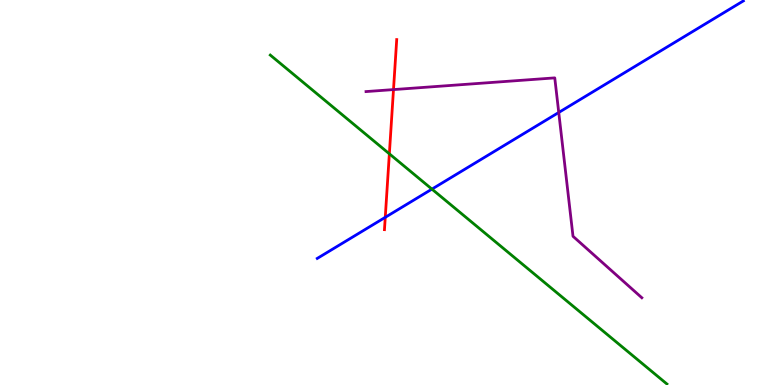[{'lines': ['blue', 'red'], 'intersections': [{'x': 4.97, 'y': 4.36}]}, {'lines': ['green', 'red'], 'intersections': [{'x': 5.02, 'y': 6.0}]}, {'lines': ['purple', 'red'], 'intersections': [{'x': 5.08, 'y': 7.67}]}, {'lines': ['blue', 'green'], 'intersections': [{'x': 5.57, 'y': 5.09}]}, {'lines': ['blue', 'purple'], 'intersections': [{'x': 7.21, 'y': 7.08}]}, {'lines': ['green', 'purple'], 'intersections': []}]